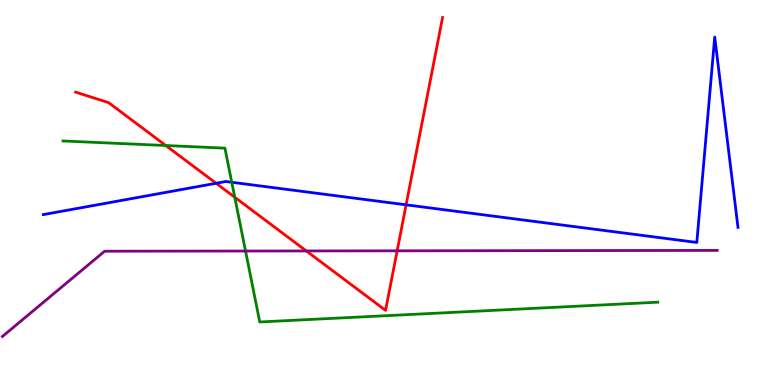[{'lines': ['blue', 'red'], 'intersections': [{'x': 2.79, 'y': 5.24}, {'x': 5.24, 'y': 4.68}]}, {'lines': ['green', 'red'], 'intersections': [{'x': 2.14, 'y': 6.22}, {'x': 3.03, 'y': 4.88}]}, {'lines': ['purple', 'red'], 'intersections': [{'x': 3.95, 'y': 3.48}, {'x': 5.12, 'y': 3.48}]}, {'lines': ['blue', 'green'], 'intersections': [{'x': 2.99, 'y': 5.27}]}, {'lines': ['blue', 'purple'], 'intersections': []}, {'lines': ['green', 'purple'], 'intersections': [{'x': 3.17, 'y': 3.48}]}]